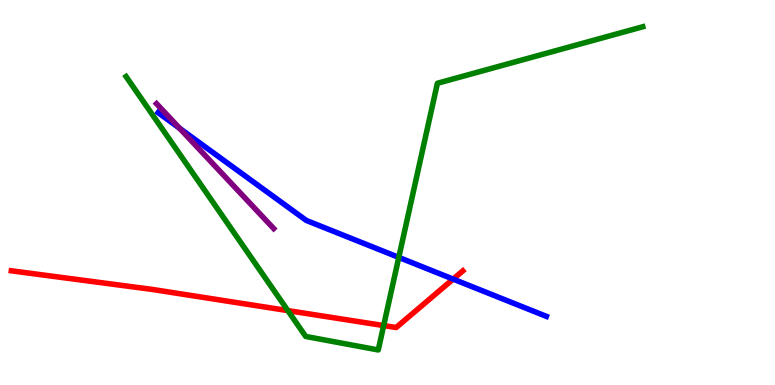[{'lines': ['blue', 'red'], 'intersections': [{'x': 5.85, 'y': 2.75}]}, {'lines': ['green', 'red'], 'intersections': [{'x': 3.71, 'y': 1.93}, {'x': 4.95, 'y': 1.54}]}, {'lines': ['purple', 'red'], 'intersections': []}, {'lines': ['blue', 'green'], 'intersections': [{'x': 5.15, 'y': 3.31}]}, {'lines': ['blue', 'purple'], 'intersections': [{'x': 2.32, 'y': 6.67}]}, {'lines': ['green', 'purple'], 'intersections': []}]